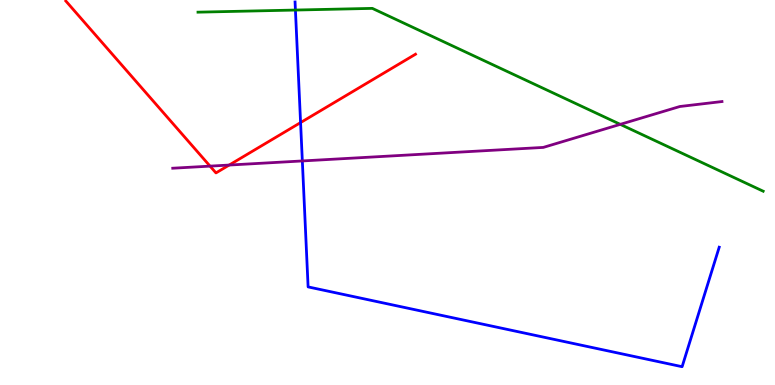[{'lines': ['blue', 'red'], 'intersections': [{'x': 3.88, 'y': 6.82}]}, {'lines': ['green', 'red'], 'intersections': []}, {'lines': ['purple', 'red'], 'intersections': [{'x': 2.71, 'y': 5.68}, {'x': 2.96, 'y': 5.71}]}, {'lines': ['blue', 'green'], 'intersections': [{'x': 3.81, 'y': 9.74}]}, {'lines': ['blue', 'purple'], 'intersections': [{'x': 3.9, 'y': 5.82}]}, {'lines': ['green', 'purple'], 'intersections': [{'x': 8.0, 'y': 6.77}]}]